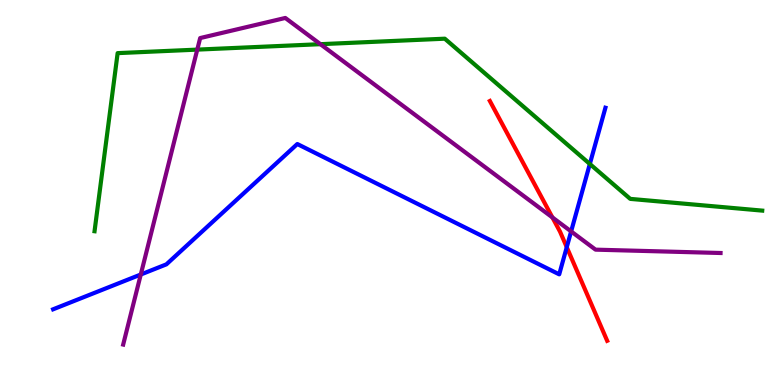[{'lines': ['blue', 'red'], 'intersections': [{'x': 7.31, 'y': 3.58}]}, {'lines': ['green', 'red'], 'intersections': []}, {'lines': ['purple', 'red'], 'intersections': [{'x': 7.13, 'y': 4.35}]}, {'lines': ['blue', 'green'], 'intersections': [{'x': 7.61, 'y': 5.74}]}, {'lines': ['blue', 'purple'], 'intersections': [{'x': 1.82, 'y': 2.87}, {'x': 7.37, 'y': 3.99}]}, {'lines': ['green', 'purple'], 'intersections': [{'x': 2.55, 'y': 8.71}, {'x': 4.13, 'y': 8.85}]}]